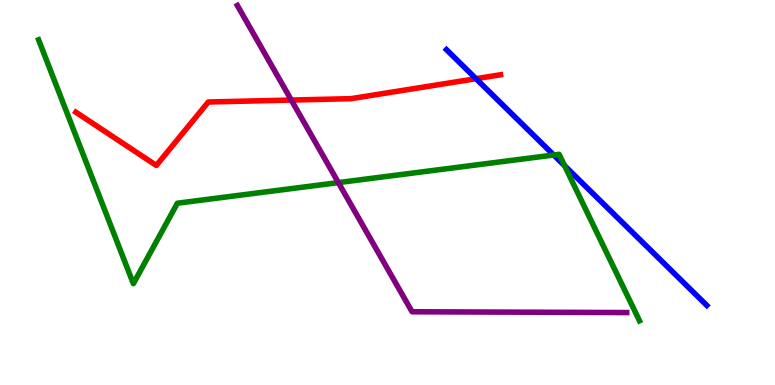[{'lines': ['blue', 'red'], 'intersections': [{'x': 6.14, 'y': 7.96}]}, {'lines': ['green', 'red'], 'intersections': []}, {'lines': ['purple', 'red'], 'intersections': [{'x': 3.76, 'y': 7.4}]}, {'lines': ['blue', 'green'], 'intersections': [{'x': 7.14, 'y': 5.97}, {'x': 7.29, 'y': 5.7}]}, {'lines': ['blue', 'purple'], 'intersections': []}, {'lines': ['green', 'purple'], 'intersections': [{'x': 4.37, 'y': 5.26}]}]